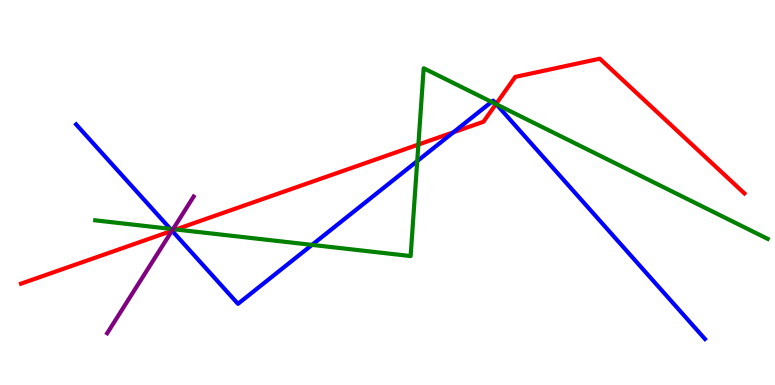[{'lines': ['blue', 'red'], 'intersections': [{'x': 2.22, 'y': 4.01}, {'x': 5.85, 'y': 6.56}, {'x': 6.4, 'y': 7.3}]}, {'lines': ['green', 'red'], 'intersections': [{'x': 2.27, 'y': 4.04}, {'x': 5.4, 'y': 6.25}, {'x': 6.4, 'y': 7.3}]}, {'lines': ['purple', 'red'], 'intersections': [{'x': 2.22, 'y': 4.0}]}, {'lines': ['blue', 'green'], 'intersections': [{'x': 2.2, 'y': 4.06}, {'x': 4.03, 'y': 3.64}, {'x': 5.38, 'y': 5.82}, {'x': 6.34, 'y': 7.35}, {'x': 6.41, 'y': 7.29}]}, {'lines': ['blue', 'purple'], 'intersections': [{'x': 2.22, 'y': 4.01}]}, {'lines': ['green', 'purple'], 'intersections': [{'x': 2.23, 'y': 4.05}]}]